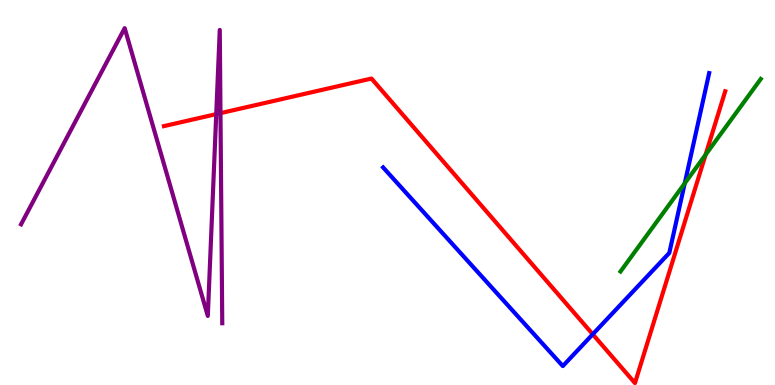[{'lines': ['blue', 'red'], 'intersections': [{'x': 7.65, 'y': 1.32}]}, {'lines': ['green', 'red'], 'intersections': [{'x': 9.1, 'y': 5.98}]}, {'lines': ['purple', 'red'], 'intersections': [{'x': 2.79, 'y': 7.04}, {'x': 2.84, 'y': 7.06}]}, {'lines': ['blue', 'green'], 'intersections': [{'x': 8.84, 'y': 5.24}]}, {'lines': ['blue', 'purple'], 'intersections': []}, {'lines': ['green', 'purple'], 'intersections': []}]